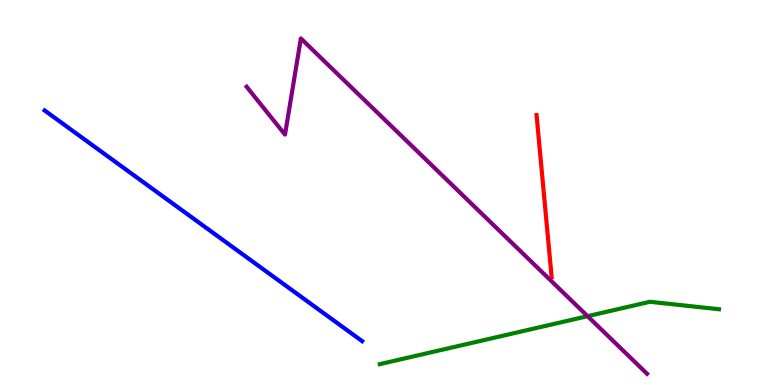[{'lines': ['blue', 'red'], 'intersections': []}, {'lines': ['green', 'red'], 'intersections': []}, {'lines': ['purple', 'red'], 'intersections': []}, {'lines': ['blue', 'green'], 'intersections': []}, {'lines': ['blue', 'purple'], 'intersections': []}, {'lines': ['green', 'purple'], 'intersections': [{'x': 7.58, 'y': 1.79}]}]